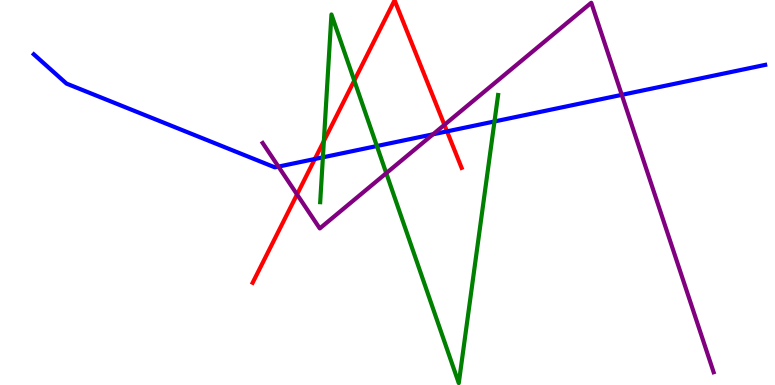[{'lines': ['blue', 'red'], 'intersections': [{'x': 4.06, 'y': 5.87}, {'x': 5.77, 'y': 6.59}]}, {'lines': ['green', 'red'], 'intersections': [{'x': 4.18, 'y': 6.34}, {'x': 4.57, 'y': 7.91}]}, {'lines': ['purple', 'red'], 'intersections': [{'x': 3.83, 'y': 4.95}, {'x': 5.73, 'y': 6.76}]}, {'lines': ['blue', 'green'], 'intersections': [{'x': 4.17, 'y': 5.91}, {'x': 4.86, 'y': 6.21}, {'x': 6.38, 'y': 6.85}]}, {'lines': ['blue', 'purple'], 'intersections': [{'x': 3.59, 'y': 5.67}, {'x': 5.59, 'y': 6.51}, {'x': 8.02, 'y': 7.54}]}, {'lines': ['green', 'purple'], 'intersections': [{'x': 4.98, 'y': 5.5}]}]